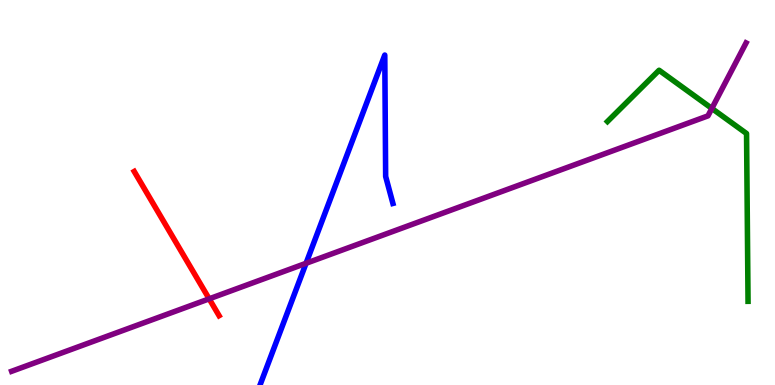[{'lines': ['blue', 'red'], 'intersections': []}, {'lines': ['green', 'red'], 'intersections': []}, {'lines': ['purple', 'red'], 'intersections': [{'x': 2.7, 'y': 2.24}]}, {'lines': ['blue', 'green'], 'intersections': []}, {'lines': ['blue', 'purple'], 'intersections': [{'x': 3.95, 'y': 3.16}]}, {'lines': ['green', 'purple'], 'intersections': [{'x': 9.19, 'y': 7.18}]}]